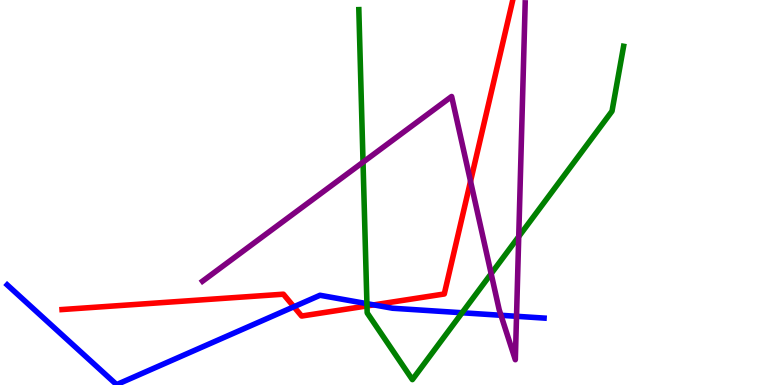[{'lines': ['blue', 'red'], 'intersections': [{'x': 3.79, 'y': 2.03}, {'x': 4.82, 'y': 2.08}]}, {'lines': ['green', 'red'], 'intersections': [{'x': 4.74, 'y': 2.05}]}, {'lines': ['purple', 'red'], 'intersections': [{'x': 6.07, 'y': 5.29}]}, {'lines': ['blue', 'green'], 'intersections': [{'x': 4.73, 'y': 2.11}, {'x': 5.96, 'y': 1.88}]}, {'lines': ['blue', 'purple'], 'intersections': [{'x': 6.46, 'y': 1.81}, {'x': 6.66, 'y': 1.78}]}, {'lines': ['green', 'purple'], 'intersections': [{'x': 4.68, 'y': 5.79}, {'x': 6.34, 'y': 2.89}, {'x': 6.69, 'y': 3.85}]}]